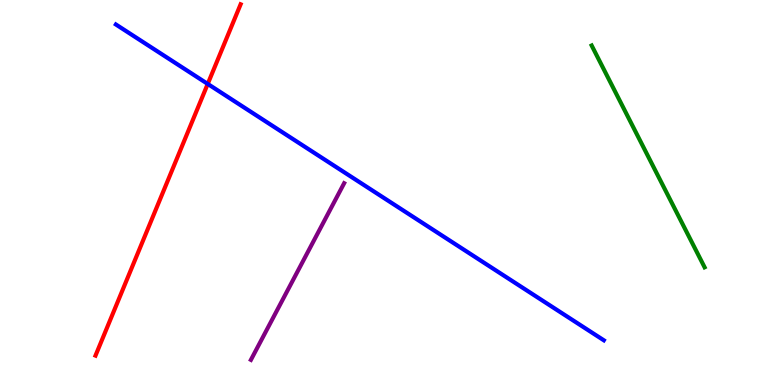[{'lines': ['blue', 'red'], 'intersections': [{'x': 2.68, 'y': 7.82}]}, {'lines': ['green', 'red'], 'intersections': []}, {'lines': ['purple', 'red'], 'intersections': []}, {'lines': ['blue', 'green'], 'intersections': []}, {'lines': ['blue', 'purple'], 'intersections': []}, {'lines': ['green', 'purple'], 'intersections': []}]